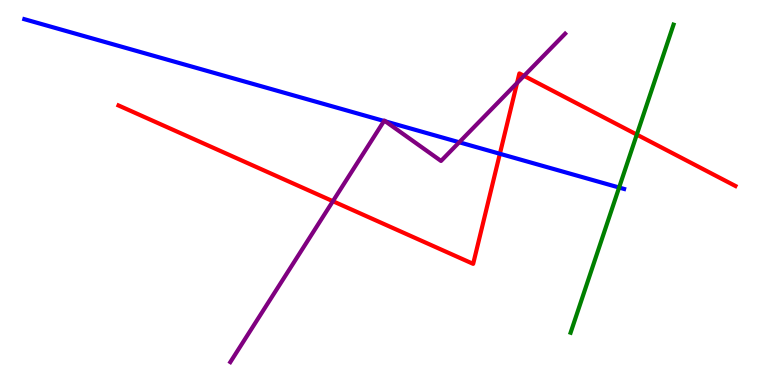[{'lines': ['blue', 'red'], 'intersections': [{'x': 6.45, 'y': 6.01}]}, {'lines': ['green', 'red'], 'intersections': [{'x': 8.22, 'y': 6.5}]}, {'lines': ['purple', 'red'], 'intersections': [{'x': 4.3, 'y': 4.77}, {'x': 6.67, 'y': 7.84}, {'x': 6.76, 'y': 8.03}]}, {'lines': ['blue', 'green'], 'intersections': [{'x': 7.99, 'y': 5.13}]}, {'lines': ['blue', 'purple'], 'intersections': [{'x': 4.96, 'y': 6.86}, {'x': 4.97, 'y': 6.85}, {'x': 5.93, 'y': 6.3}]}, {'lines': ['green', 'purple'], 'intersections': []}]